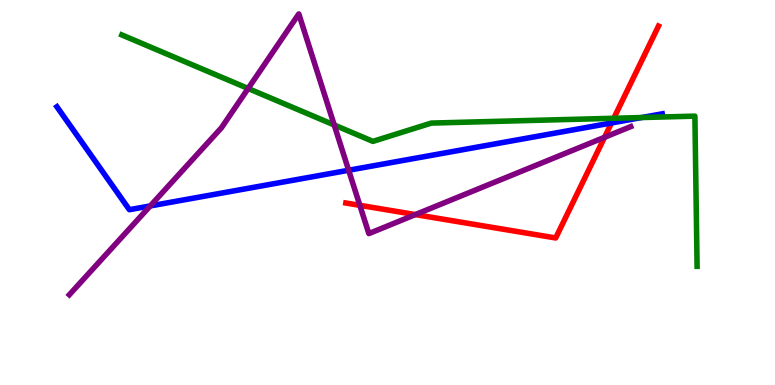[{'lines': ['blue', 'red'], 'intersections': [{'x': 7.89, 'y': 6.81}]}, {'lines': ['green', 'red'], 'intersections': [{'x': 7.92, 'y': 6.93}]}, {'lines': ['purple', 'red'], 'intersections': [{'x': 4.64, 'y': 4.67}, {'x': 5.36, 'y': 4.43}, {'x': 7.8, 'y': 6.43}]}, {'lines': ['blue', 'green'], 'intersections': [{'x': 8.28, 'y': 6.95}]}, {'lines': ['blue', 'purple'], 'intersections': [{'x': 1.94, 'y': 4.65}, {'x': 4.5, 'y': 5.58}]}, {'lines': ['green', 'purple'], 'intersections': [{'x': 3.2, 'y': 7.7}, {'x': 4.31, 'y': 6.75}]}]